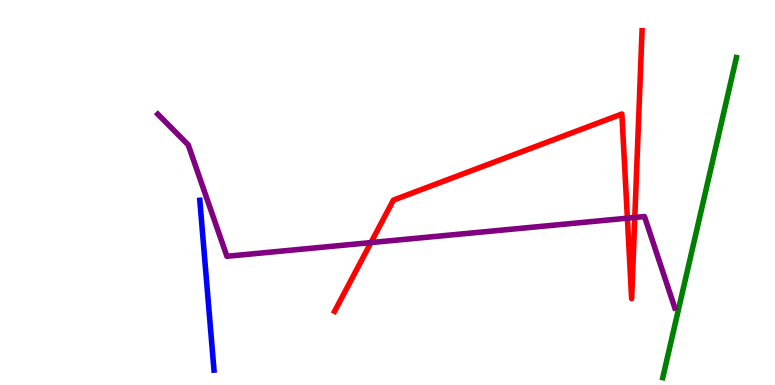[{'lines': ['blue', 'red'], 'intersections': []}, {'lines': ['green', 'red'], 'intersections': []}, {'lines': ['purple', 'red'], 'intersections': [{'x': 4.79, 'y': 3.7}, {'x': 8.1, 'y': 4.33}, {'x': 8.19, 'y': 4.35}]}, {'lines': ['blue', 'green'], 'intersections': []}, {'lines': ['blue', 'purple'], 'intersections': []}, {'lines': ['green', 'purple'], 'intersections': []}]